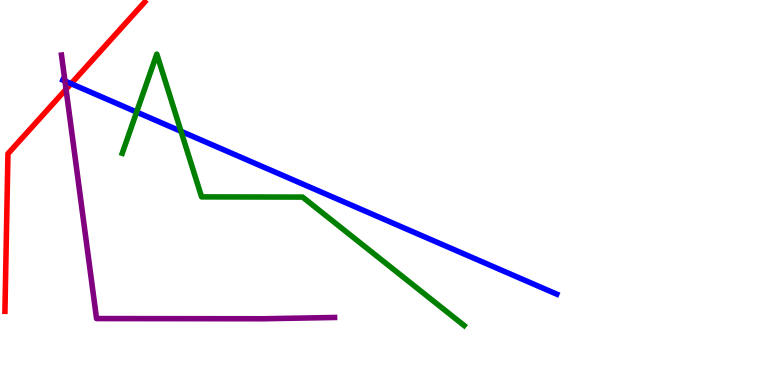[{'lines': ['blue', 'red'], 'intersections': [{'x': 0.917, 'y': 7.83}]}, {'lines': ['green', 'red'], 'intersections': []}, {'lines': ['purple', 'red'], 'intersections': [{'x': 0.852, 'y': 7.68}]}, {'lines': ['blue', 'green'], 'intersections': [{'x': 1.76, 'y': 7.09}, {'x': 2.34, 'y': 6.59}]}, {'lines': ['blue', 'purple'], 'intersections': [{'x': 0.838, 'y': 7.9}]}, {'lines': ['green', 'purple'], 'intersections': []}]